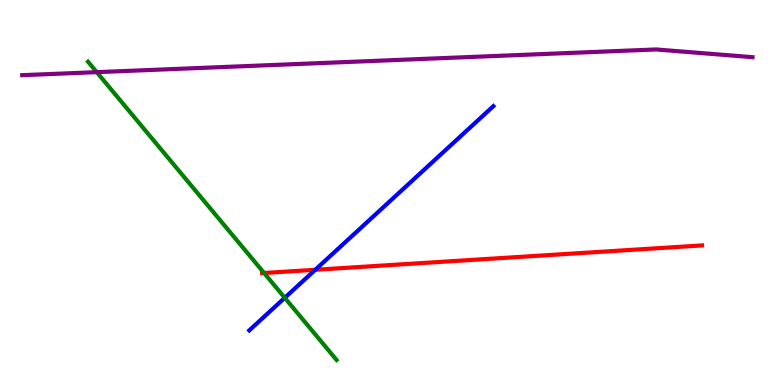[{'lines': ['blue', 'red'], 'intersections': [{'x': 4.07, 'y': 2.99}]}, {'lines': ['green', 'red'], 'intersections': [{'x': 3.41, 'y': 2.91}]}, {'lines': ['purple', 'red'], 'intersections': []}, {'lines': ['blue', 'green'], 'intersections': [{'x': 3.67, 'y': 2.26}]}, {'lines': ['blue', 'purple'], 'intersections': []}, {'lines': ['green', 'purple'], 'intersections': [{'x': 1.25, 'y': 8.13}]}]